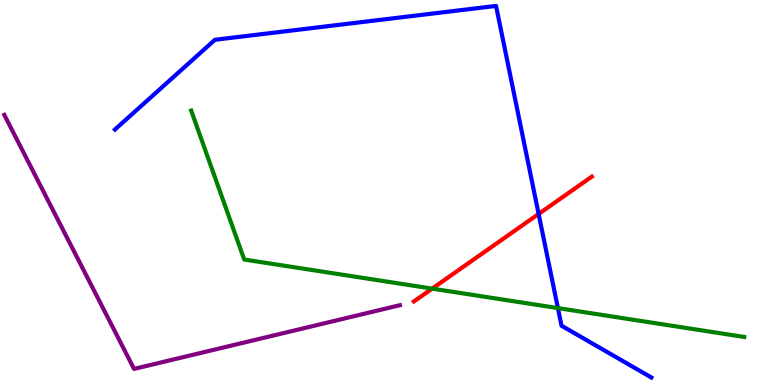[{'lines': ['blue', 'red'], 'intersections': [{'x': 6.95, 'y': 4.44}]}, {'lines': ['green', 'red'], 'intersections': [{'x': 5.58, 'y': 2.5}]}, {'lines': ['purple', 'red'], 'intersections': []}, {'lines': ['blue', 'green'], 'intersections': [{'x': 7.2, 'y': 2.0}]}, {'lines': ['blue', 'purple'], 'intersections': []}, {'lines': ['green', 'purple'], 'intersections': []}]